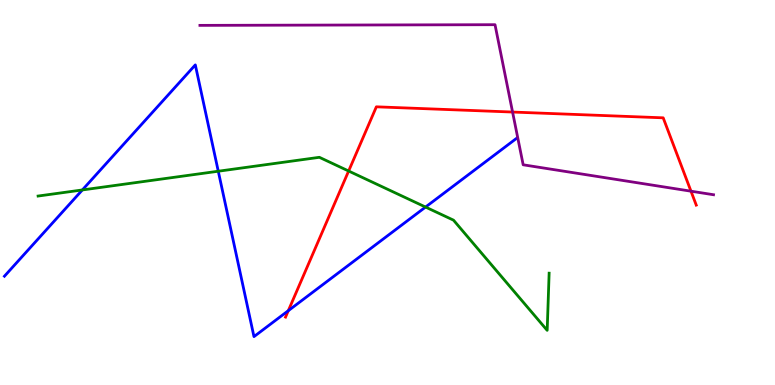[{'lines': ['blue', 'red'], 'intersections': [{'x': 3.72, 'y': 1.93}]}, {'lines': ['green', 'red'], 'intersections': [{'x': 4.5, 'y': 5.56}]}, {'lines': ['purple', 'red'], 'intersections': [{'x': 6.61, 'y': 7.09}, {'x': 8.92, 'y': 5.03}]}, {'lines': ['blue', 'green'], 'intersections': [{'x': 1.06, 'y': 5.07}, {'x': 2.82, 'y': 5.55}, {'x': 5.49, 'y': 4.62}]}, {'lines': ['blue', 'purple'], 'intersections': []}, {'lines': ['green', 'purple'], 'intersections': []}]